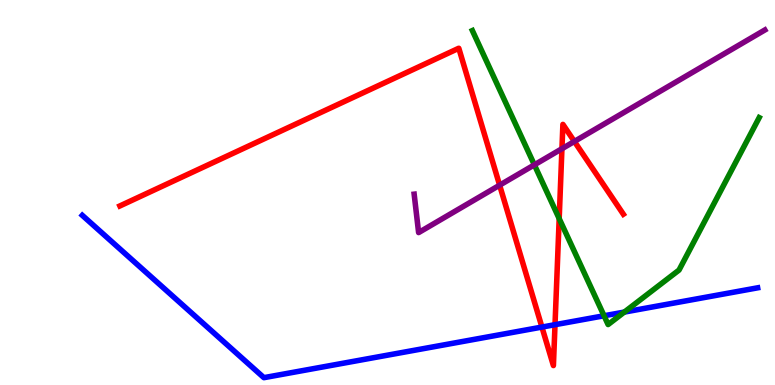[{'lines': ['blue', 'red'], 'intersections': [{'x': 6.99, 'y': 1.5}, {'x': 7.16, 'y': 1.57}]}, {'lines': ['green', 'red'], 'intersections': [{'x': 7.22, 'y': 4.32}]}, {'lines': ['purple', 'red'], 'intersections': [{'x': 6.45, 'y': 5.19}, {'x': 7.25, 'y': 6.14}, {'x': 7.41, 'y': 6.33}]}, {'lines': ['blue', 'green'], 'intersections': [{'x': 7.79, 'y': 1.8}, {'x': 8.06, 'y': 1.89}]}, {'lines': ['blue', 'purple'], 'intersections': []}, {'lines': ['green', 'purple'], 'intersections': [{'x': 6.9, 'y': 5.72}]}]